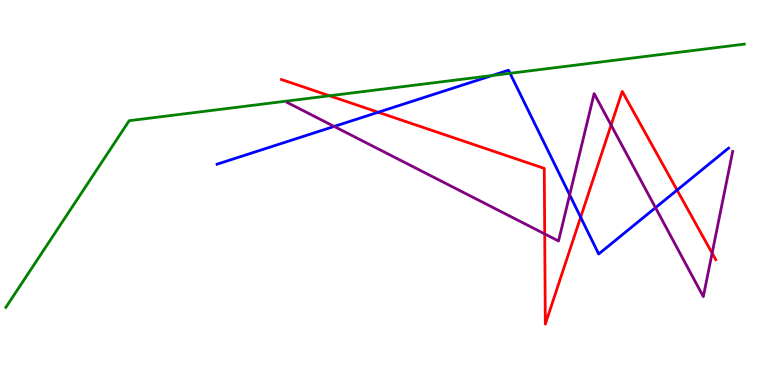[{'lines': ['blue', 'red'], 'intersections': [{'x': 4.88, 'y': 7.08}, {'x': 7.49, 'y': 4.36}, {'x': 8.74, 'y': 5.06}]}, {'lines': ['green', 'red'], 'intersections': [{'x': 4.25, 'y': 7.51}]}, {'lines': ['purple', 'red'], 'intersections': [{'x': 7.03, 'y': 3.92}, {'x': 7.88, 'y': 6.75}, {'x': 9.19, 'y': 3.43}]}, {'lines': ['blue', 'green'], 'intersections': [{'x': 6.35, 'y': 8.04}, {'x': 6.58, 'y': 8.1}]}, {'lines': ['blue', 'purple'], 'intersections': [{'x': 4.31, 'y': 6.72}, {'x': 7.35, 'y': 4.94}, {'x': 8.46, 'y': 4.61}]}, {'lines': ['green', 'purple'], 'intersections': []}]